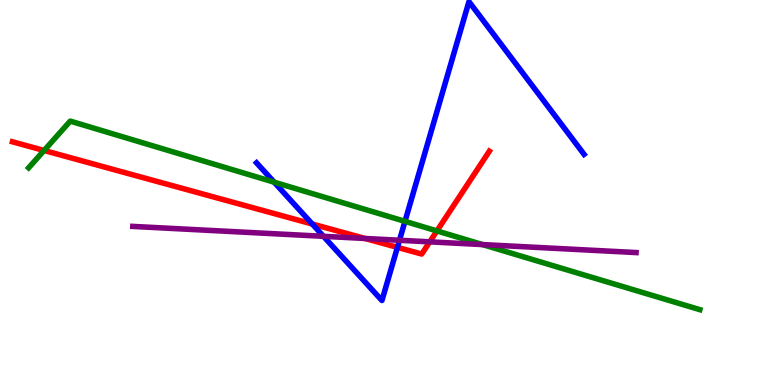[{'lines': ['blue', 'red'], 'intersections': [{'x': 4.03, 'y': 4.18}, {'x': 5.13, 'y': 3.57}]}, {'lines': ['green', 'red'], 'intersections': [{'x': 0.569, 'y': 6.09}, {'x': 5.64, 'y': 4.0}]}, {'lines': ['purple', 'red'], 'intersections': [{'x': 4.71, 'y': 3.81}, {'x': 5.55, 'y': 3.72}]}, {'lines': ['blue', 'green'], 'intersections': [{'x': 3.54, 'y': 5.27}, {'x': 5.23, 'y': 4.25}]}, {'lines': ['blue', 'purple'], 'intersections': [{'x': 4.17, 'y': 3.86}, {'x': 5.15, 'y': 3.76}]}, {'lines': ['green', 'purple'], 'intersections': [{'x': 6.23, 'y': 3.65}]}]